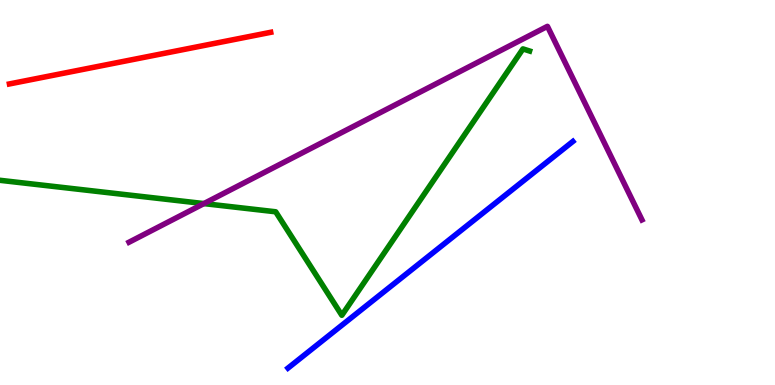[{'lines': ['blue', 'red'], 'intersections': []}, {'lines': ['green', 'red'], 'intersections': []}, {'lines': ['purple', 'red'], 'intersections': []}, {'lines': ['blue', 'green'], 'intersections': []}, {'lines': ['blue', 'purple'], 'intersections': []}, {'lines': ['green', 'purple'], 'intersections': [{'x': 2.63, 'y': 4.71}]}]